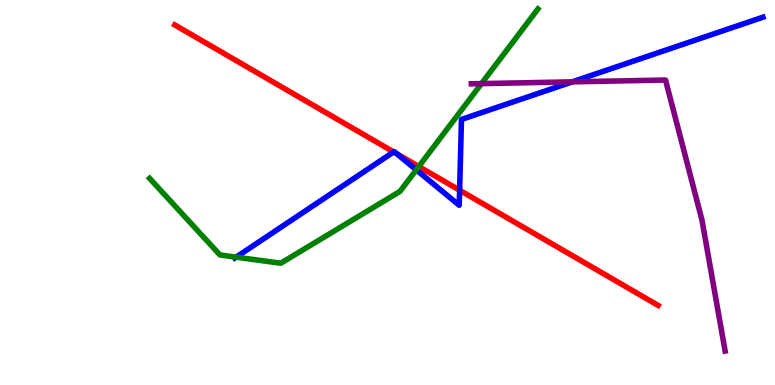[{'lines': ['blue', 'red'], 'intersections': [{'x': 5.08, 'y': 6.05}, {'x': 5.12, 'y': 6.01}, {'x': 5.93, 'y': 5.06}]}, {'lines': ['green', 'red'], 'intersections': [{'x': 5.4, 'y': 5.67}]}, {'lines': ['purple', 'red'], 'intersections': []}, {'lines': ['blue', 'green'], 'intersections': [{'x': 3.05, 'y': 3.32}, {'x': 5.37, 'y': 5.59}]}, {'lines': ['blue', 'purple'], 'intersections': [{'x': 7.38, 'y': 7.87}]}, {'lines': ['green', 'purple'], 'intersections': [{'x': 6.21, 'y': 7.83}]}]